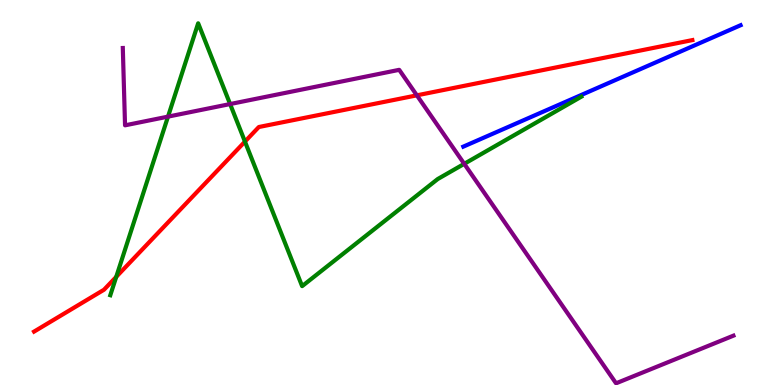[{'lines': ['blue', 'red'], 'intersections': []}, {'lines': ['green', 'red'], 'intersections': [{'x': 1.5, 'y': 2.81}, {'x': 3.16, 'y': 6.32}]}, {'lines': ['purple', 'red'], 'intersections': [{'x': 5.38, 'y': 7.52}]}, {'lines': ['blue', 'green'], 'intersections': []}, {'lines': ['blue', 'purple'], 'intersections': []}, {'lines': ['green', 'purple'], 'intersections': [{'x': 2.17, 'y': 6.97}, {'x': 2.97, 'y': 7.3}, {'x': 5.99, 'y': 5.74}]}]